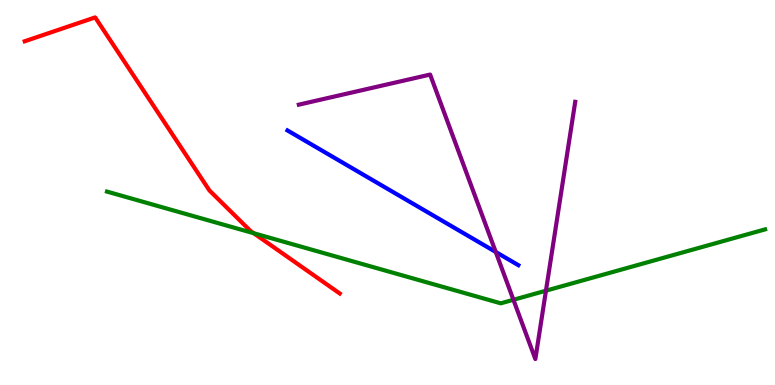[{'lines': ['blue', 'red'], 'intersections': []}, {'lines': ['green', 'red'], 'intersections': [{'x': 3.27, 'y': 3.94}]}, {'lines': ['purple', 'red'], 'intersections': []}, {'lines': ['blue', 'green'], 'intersections': []}, {'lines': ['blue', 'purple'], 'intersections': [{'x': 6.4, 'y': 3.46}]}, {'lines': ['green', 'purple'], 'intersections': [{'x': 6.62, 'y': 2.21}, {'x': 7.04, 'y': 2.45}]}]